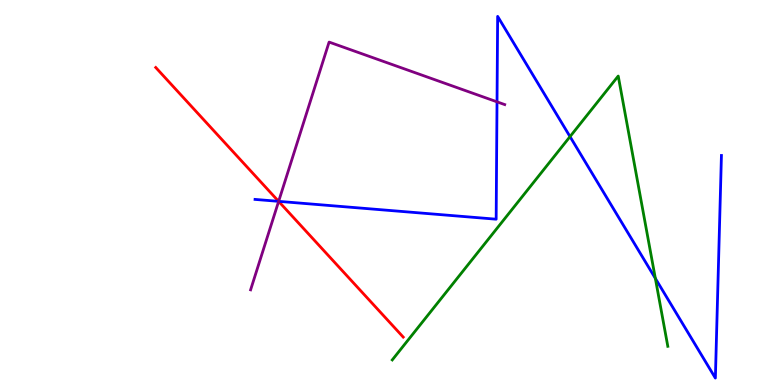[{'lines': ['blue', 'red'], 'intersections': [{'x': 3.59, 'y': 4.77}]}, {'lines': ['green', 'red'], 'intersections': []}, {'lines': ['purple', 'red'], 'intersections': [{'x': 3.6, 'y': 4.77}]}, {'lines': ['blue', 'green'], 'intersections': [{'x': 7.36, 'y': 6.45}, {'x': 8.46, 'y': 2.77}]}, {'lines': ['blue', 'purple'], 'intersections': [{'x': 3.6, 'y': 4.77}, {'x': 6.41, 'y': 7.35}]}, {'lines': ['green', 'purple'], 'intersections': []}]